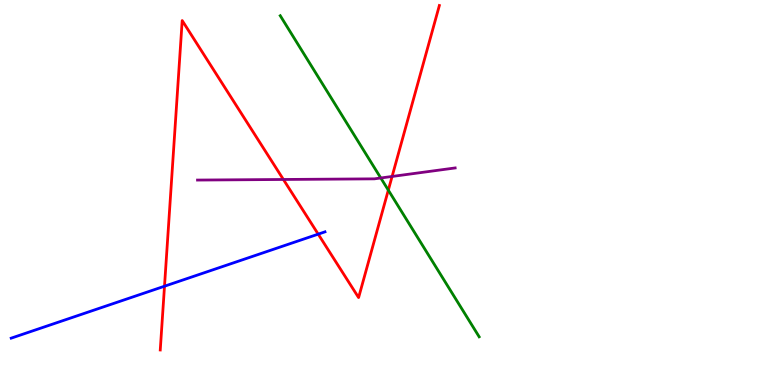[{'lines': ['blue', 'red'], 'intersections': [{'x': 2.12, 'y': 2.57}, {'x': 4.11, 'y': 3.92}]}, {'lines': ['green', 'red'], 'intersections': [{'x': 5.01, 'y': 5.06}]}, {'lines': ['purple', 'red'], 'intersections': [{'x': 3.66, 'y': 5.34}, {'x': 5.06, 'y': 5.42}]}, {'lines': ['blue', 'green'], 'intersections': []}, {'lines': ['blue', 'purple'], 'intersections': []}, {'lines': ['green', 'purple'], 'intersections': [{'x': 4.91, 'y': 5.38}]}]